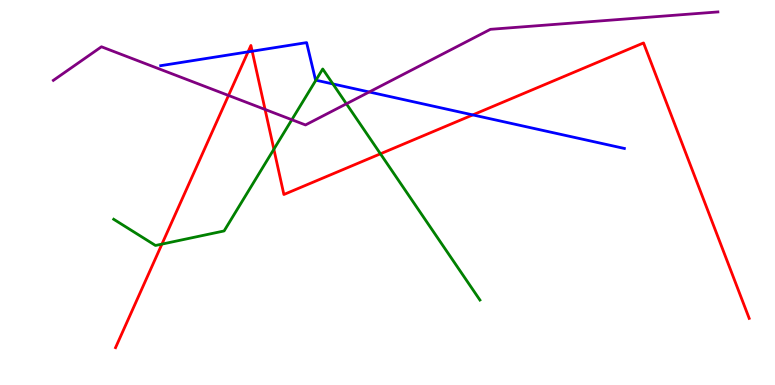[{'lines': ['blue', 'red'], 'intersections': [{'x': 3.2, 'y': 8.65}, {'x': 3.25, 'y': 8.67}, {'x': 6.1, 'y': 7.02}]}, {'lines': ['green', 'red'], 'intersections': [{'x': 2.09, 'y': 3.66}, {'x': 3.53, 'y': 6.12}, {'x': 4.91, 'y': 6.0}]}, {'lines': ['purple', 'red'], 'intersections': [{'x': 2.95, 'y': 7.52}, {'x': 3.42, 'y': 7.16}]}, {'lines': ['blue', 'green'], 'intersections': [{'x': 4.08, 'y': 7.92}, {'x': 4.3, 'y': 7.82}]}, {'lines': ['blue', 'purple'], 'intersections': [{'x': 4.76, 'y': 7.61}]}, {'lines': ['green', 'purple'], 'intersections': [{'x': 3.77, 'y': 6.89}, {'x': 4.47, 'y': 7.3}]}]